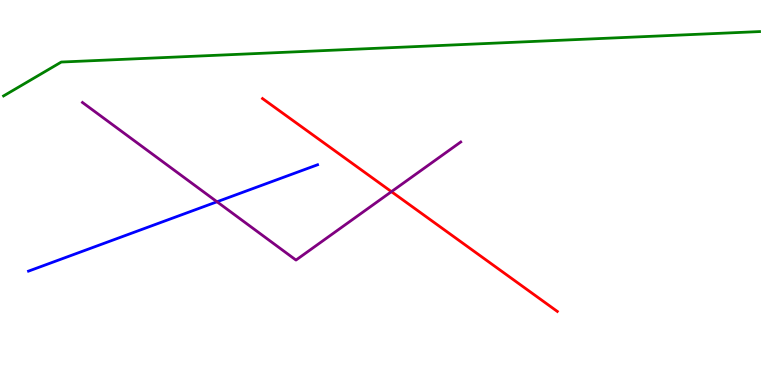[{'lines': ['blue', 'red'], 'intersections': []}, {'lines': ['green', 'red'], 'intersections': []}, {'lines': ['purple', 'red'], 'intersections': [{'x': 5.05, 'y': 5.02}]}, {'lines': ['blue', 'green'], 'intersections': []}, {'lines': ['blue', 'purple'], 'intersections': [{'x': 2.8, 'y': 4.76}]}, {'lines': ['green', 'purple'], 'intersections': []}]